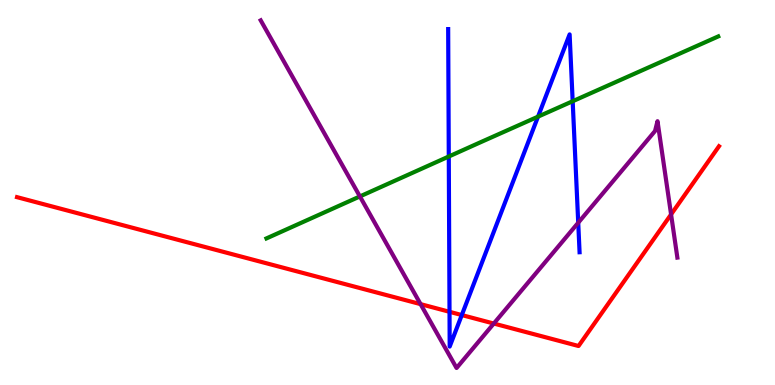[{'lines': ['blue', 'red'], 'intersections': [{'x': 5.8, 'y': 1.9}, {'x': 5.96, 'y': 1.82}]}, {'lines': ['green', 'red'], 'intersections': []}, {'lines': ['purple', 'red'], 'intersections': [{'x': 5.43, 'y': 2.1}, {'x': 6.37, 'y': 1.6}, {'x': 8.66, 'y': 4.43}]}, {'lines': ['blue', 'green'], 'intersections': [{'x': 5.79, 'y': 5.93}, {'x': 6.94, 'y': 6.97}, {'x': 7.39, 'y': 7.37}]}, {'lines': ['blue', 'purple'], 'intersections': [{'x': 7.46, 'y': 4.21}]}, {'lines': ['green', 'purple'], 'intersections': [{'x': 4.64, 'y': 4.9}]}]